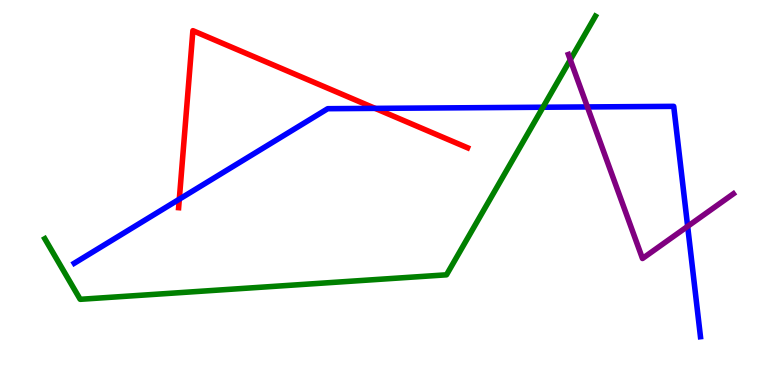[{'lines': ['blue', 'red'], 'intersections': [{'x': 2.31, 'y': 4.83}, {'x': 4.84, 'y': 7.19}]}, {'lines': ['green', 'red'], 'intersections': []}, {'lines': ['purple', 'red'], 'intersections': []}, {'lines': ['blue', 'green'], 'intersections': [{'x': 7.01, 'y': 7.21}]}, {'lines': ['blue', 'purple'], 'intersections': [{'x': 7.58, 'y': 7.22}, {'x': 8.87, 'y': 4.12}]}, {'lines': ['green', 'purple'], 'intersections': [{'x': 7.36, 'y': 8.45}]}]